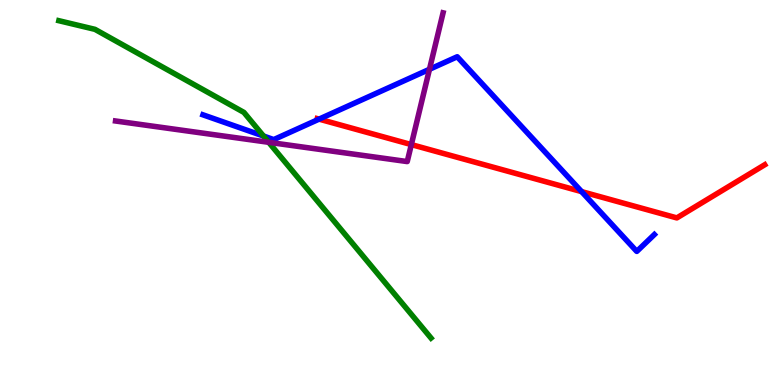[{'lines': ['blue', 'red'], 'intersections': [{'x': 4.12, 'y': 6.91}, {'x': 7.5, 'y': 5.02}]}, {'lines': ['green', 'red'], 'intersections': []}, {'lines': ['purple', 'red'], 'intersections': [{'x': 5.31, 'y': 6.24}]}, {'lines': ['blue', 'green'], 'intersections': [{'x': 3.4, 'y': 6.47}]}, {'lines': ['blue', 'purple'], 'intersections': [{'x': 5.54, 'y': 8.2}]}, {'lines': ['green', 'purple'], 'intersections': [{'x': 3.47, 'y': 6.3}]}]